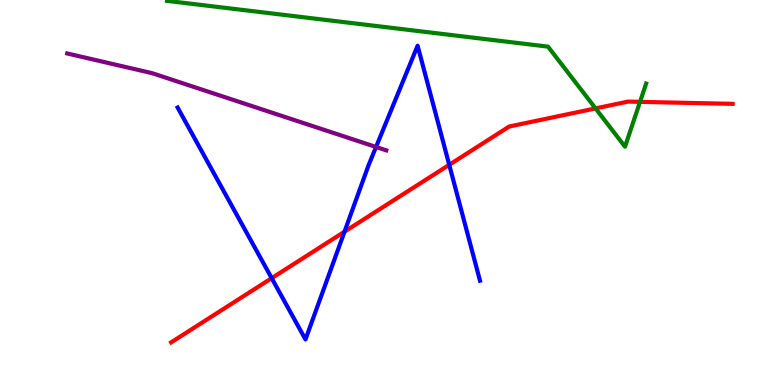[{'lines': ['blue', 'red'], 'intersections': [{'x': 3.51, 'y': 2.77}, {'x': 4.45, 'y': 3.98}, {'x': 5.8, 'y': 5.72}]}, {'lines': ['green', 'red'], 'intersections': [{'x': 7.68, 'y': 7.18}, {'x': 8.26, 'y': 7.35}]}, {'lines': ['purple', 'red'], 'intersections': []}, {'lines': ['blue', 'green'], 'intersections': []}, {'lines': ['blue', 'purple'], 'intersections': [{'x': 4.85, 'y': 6.18}]}, {'lines': ['green', 'purple'], 'intersections': []}]